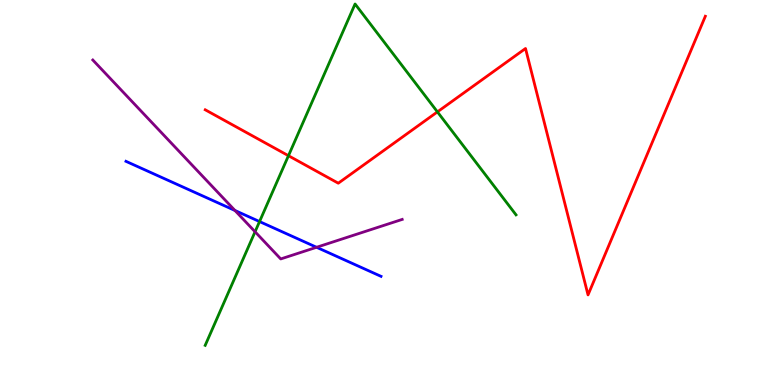[{'lines': ['blue', 'red'], 'intersections': []}, {'lines': ['green', 'red'], 'intersections': [{'x': 3.72, 'y': 5.96}, {'x': 5.64, 'y': 7.09}]}, {'lines': ['purple', 'red'], 'intersections': []}, {'lines': ['blue', 'green'], 'intersections': [{'x': 3.35, 'y': 4.25}]}, {'lines': ['blue', 'purple'], 'intersections': [{'x': 3.03, 'y': 4.53}, {'x': 4.08, 'y': 3.58}]}, {'lines': ['green', 'purple'], 'intersections': [{'x': 3.29, 'y': 3.98}]}]